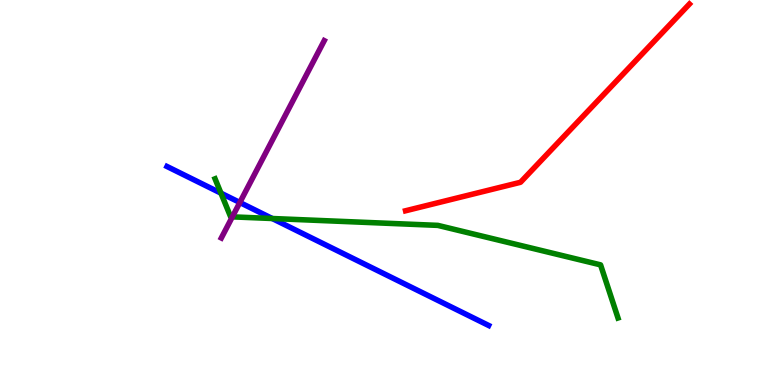[{'lines': ['blue', 'red'], 'intersections': []}, {'lines': ['green', 'red'], 'intersections': []}, {'lines': ['purple', 'red'], 'intersections': []}, {'lines': ['blue', 'green'], 'intersections': [{'x': 2.85, 'y': 4.98}, {'x': 3.51, 'y': 4.32}]}, {'lines': ['blue', 'purple'], 'intersections': [{'x': 3.09, 'y': 4.74}]}, {'lines': ['green', 'purple'], 'intersections': [{'x': 3.0, 'y': 4.37}]}]